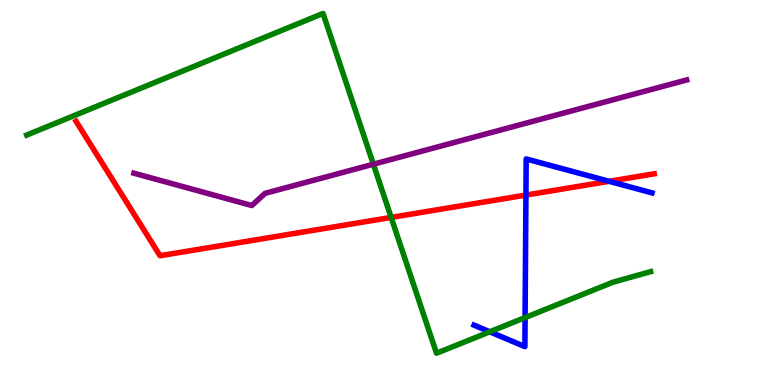[{'lines': ['blue', 'red'], 'intersections': [{'x': 6.79, 'y': 4.93}, {'x': 7.86, 'y': 5.29}]}, {'lines': ['green', 'red'], 'intersections': [{'x': 5.05, 'y': 4.35}]}, {'lines': ['purple', 'red'], 'intersections': []}, {'lines': ['blue', 'green'], 'intersections': [{'x': 6.32, 'y': 1.38}, {'x': 6.78, 'y': 1.75}]}, {'lines': ['blue', 'purple'], 'intersections': []}, {'lines': ['green', 'purple'], 'intersections': [{'x': 4.82, 'y': 5.73}]}]